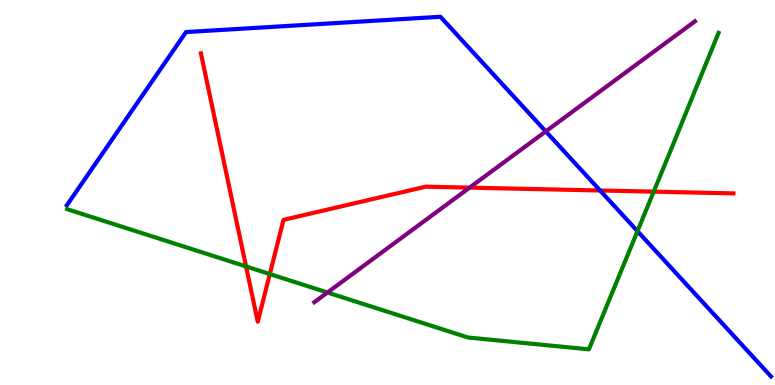[{'lines': ['blue', 'red'], 'intersections': [{'x': 7.74, 'y': 5.05}]}, {'lines': ['green', 'red'], 'intersections': [{'x': 3.17, 'y': 3.08}, {'x': 3.48, 'y': 2.88}, {'x': 8.43, 'y': 5.02}]}, {'lines': ['purple', 'red'], 'intersections': [{'x': 6.06, 'y': 5.13}]}, {'lines': ['blue', 'green'], 'intersections': [{'x': 8.23, 'y': 4.0}]}, {'lines': ['blue', 'purple'], 'intersections': [{'x': 7.04, 'y': 6.59}]}, {'lines': ['green', 'purple'], 'intersections': [{'x': 4.23, 'y': 2.4}]}]